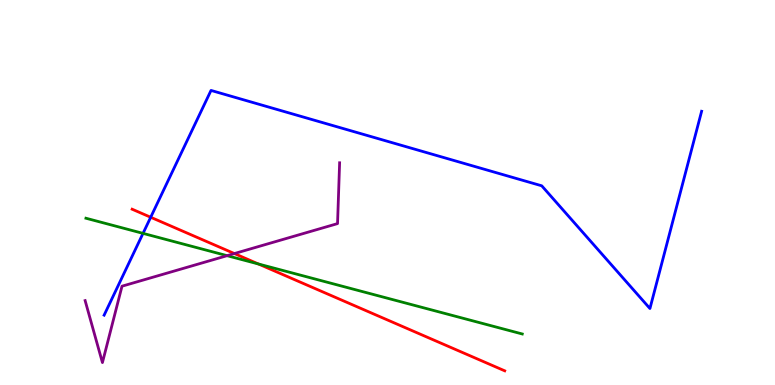[{'lines': ['blue', 'red'], 'intersections': [{'x': 1.94, 'y': 4.36}]}, {'lines': ['green', 'red'], 'intersections': [{'x': 3.33, 'y': 3.14}]}, {'lines': ['purple', 'red'], 'intersections': [{'x': 3.02, 'y': 3.41}]}, {'lines': ['blue', 'green'], 'intersections': [{'x': 1.85, 'y': 3.94}]}, {'lines': ['blue', 'purple'], 'intersections': []}, {'lines': ['green', 'purple'], 'intersections': [{'x': 2.93, 'y': 3.36}]}]